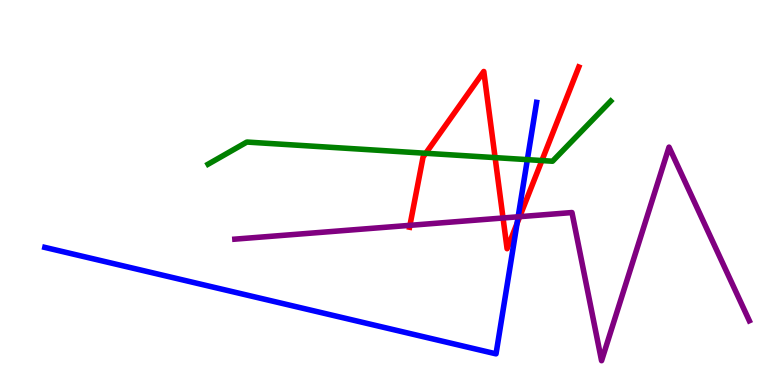[{'lines': ['blue', 'red'], 'intersections': [{'x': 6.67, 'y': 4.2}]}, {'lines': ['green', 'red'], 'intersections': [{'x': 5.49, 'y': 6.02}, {'x': 6.39, 'y': 5.91}, {'x': 6.99, 'y': 5.83}]}, {'lines': ['purple', 'red'], 'intersections': [{'x': 5.29, 'y': 4.15}, {'x': 6.49, 'y': 4.34}, {'x': 6.71, 'y': 4.37}]}, {'lines': ['blue', 'green'], 'intersections': [{'x': 6.8, 'y': 5.85}]}, {'lines': ['blue', 'purple'], 'intersections': [{'x': 6.69, 'y': 4.37}]}, {'lines': ['green', 'purple'], 'intersections': []}]